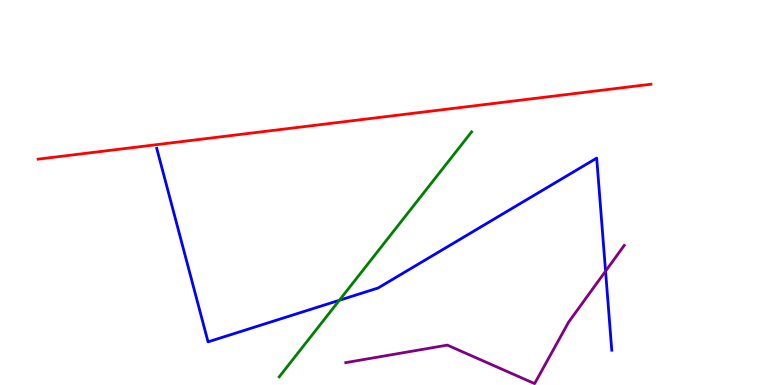[{'lines': ['blue', 'red'], 'intersections': []}, {'lines': ['green', 'red'], 'intersections': []}, {'lines': ['purple', 'red'], 'intersections': []}, {'lines': ['blue', 'green'], 'intersections': [{'x': 4.38, 'y': 2.2}]}, {'lines': ['blue', 'purple'], 'intersections': [{'x': 7.81, 'y': 2.96}]}, {'lines': ['green', 'purple'], 'intersections': []}]